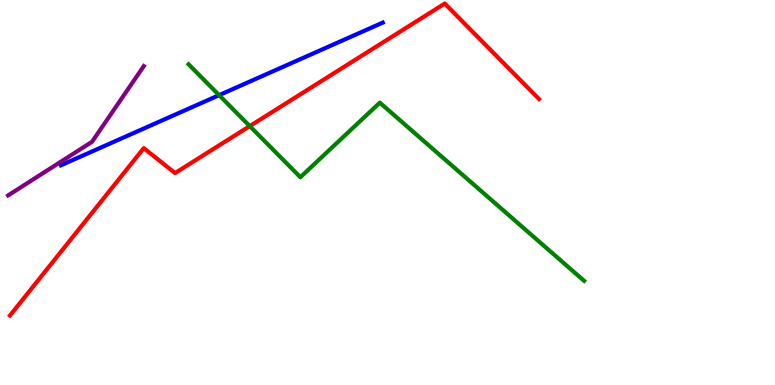[{'lines': ['blue', 'red'], 'intersections': []}, {'lines': ['green', 'red'], 'intersections': [{'x': 3.22, 'y': 6.72}]}, {'lines': ['purple', 'red'], 'intersections': []}, {'lines': ['blue', 'green'], 'intersections': [{'x': 2.83, 'y': 7.53}]}, {'lines': ['blue', 'purple'], 'intersections': []}, {'lines': ['green', 'purple'], 'intersections': []}]